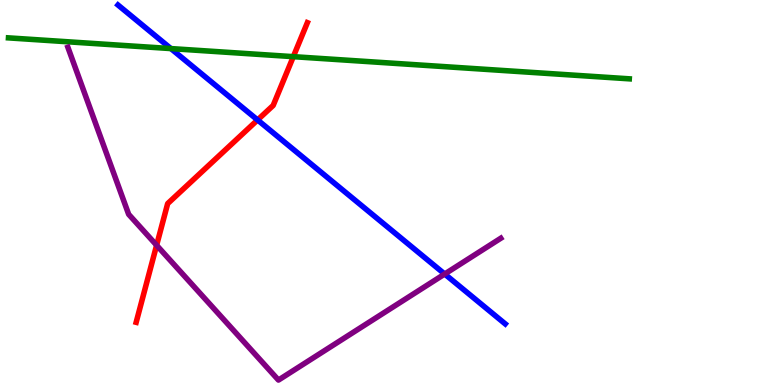[{'lines': ['blue', 'red'], 'intersections': [{'x': 3.32, 'y': 6.88}]}, {'lines': ['green', 'red'], 'intersections': [{'x': 3.78, 'y': 8.53}]}, {'lines': ['purple', 'red'], 'intersections': [{'x': 2.02, 'y': 3.63}]}, {'lines': ['blue', 'green'], 'intersections': [{'x': 2.21, 'y': 8.74}]}, {'lines': ['blue', 'purple'], 'intersections': [{'x': 5.74, 'y': 2.88}]}, {'lines': ['green', 'purple'], 'intersections': []}]